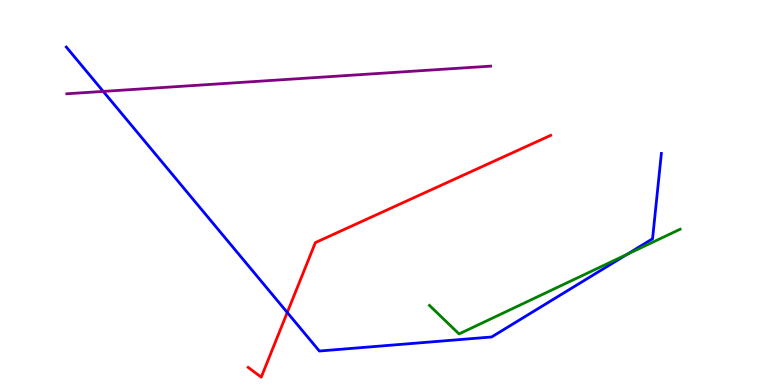[{'lines': ['blue', 'red'], 'intersections': [{'x': 3.71, 'y': 1.88}]}, {'lines': ['green', 'red'], 'intersections': []}, {'lines': ['purple', 'red'], 'intersections': []}, {'lines': ['blue', 'green'], 'intersections': [{'x': 8.09, 'y': 3.39}]}, {'lines': ['blue', 'purple'], 'intersections': [{'x': 1.33, 'y': 7.63}]}, {'lines': ['green', 'purple'], 'intersections': []}]